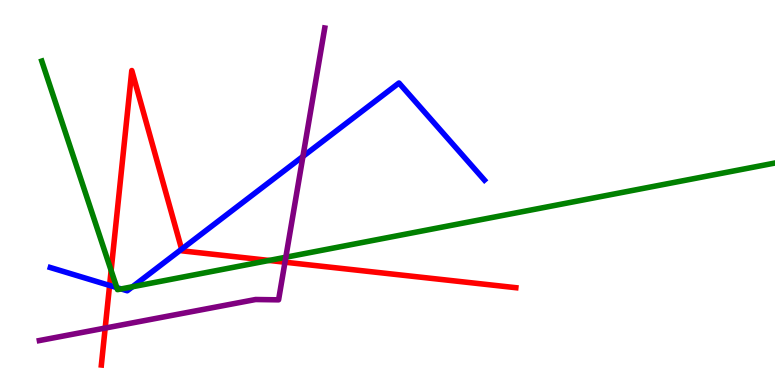[{'lines': ['blue', 'red'], 'intersections': [{'x': 1.41, 'y': 2.59}, {'x': 2.34, 'y': 3.53}]}, {'lines': ['green', 'red'], 'intersections': [{'x': 1.43, 'y': 2.97}, {'x': 3.47, 'y': 3.24}]}, {'lines': ['purple', 'red'], 'intersections': [{'x': 1.36, 'y': 1.48}, {'x': 3.68, 'y': 3.19}]}, {'lines': ['blue', 'green'], 'intersections': [{'x': 1.51, 'y': 2.53}, {'x': 1.56, 'y': 2.5}, {'x': 1.71, 'y': 2.55}]}, {'lines': ['blue', 'purple'], 'intersections': [{'x': 3.91, 'y': 5.94}]}, {'lines': ['green', 'purple'], 'intersections': [{'x': 3.69, 'y': 3.32}]}]